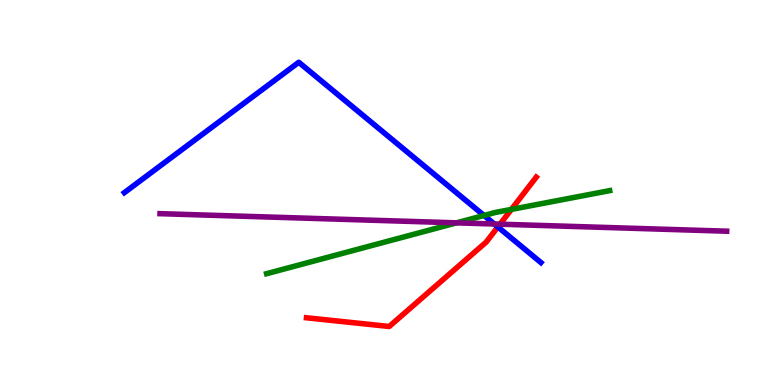[{'lines': ['blue', 'red'], 'intersections': [{'x': 6.42, 'y': 4.11}]}, {'lines': ['green', 'red'], 'intersections': [{'x': 6.6, 'y': 4.56}]}, {'lines': ['purple', 'red'], 'intersections': [{'x': 6.45, 'y': 4.18}]}, {'lines': ['blue', 'green'], 'intersections': [{'x': 6.25, 'y': 4.4}]}, {'lines': ['blue', 'purple'], 'intersections': [{'x': 6.38, 'y': 4.18}]}, {'lines': ['green', 'purple'], 'intersections': [{'x': 5.89, 'y': 4.21}]}]